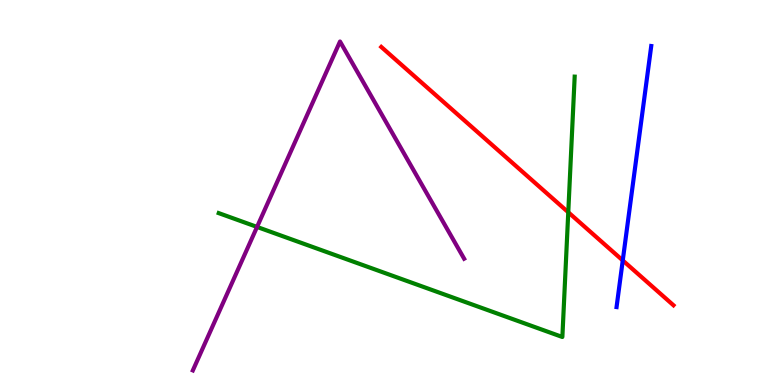[{'lines': ['blue', 'red'], 'intersections': [{'x': 8.04, 'y': 3.24}]}, {'lines': ['green', 'red'], 'intersections': [{'x': 7.33, 'y': 4.49}]}, {'lines': ['purple', 'red'], 'intersections': []}, {'lines': ['blue', 'green'], 'intersections': []}, {'lines': ['blue', 'purple'], 'intersections': []}, {'lines': ['green', 'purple'], 'intersections': [{'x': 3.32, 'y': 4.11}]}]